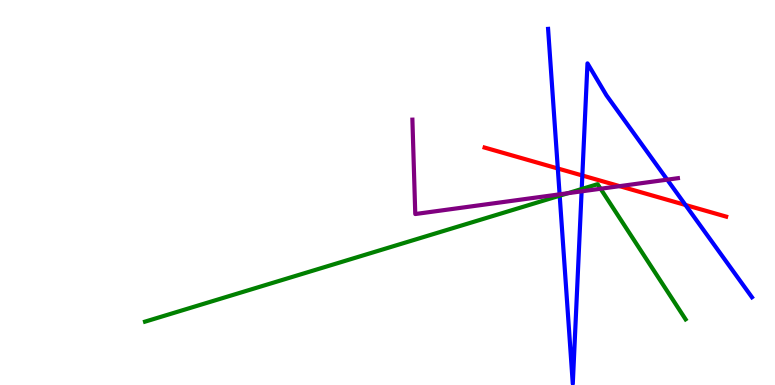[{'lines': ['blue', 'red'], 'intersections': [{'x': 7.2, 'y': 5.62}, {'x': 7.51, 'y': 5.44}, {'x': 8.84, 'y': 4.68}]}, {'lines': ['green', 'red'], 'intersections': []}, {'lines': ['purple', 'red'], 'intersections': [{'x': 7.99, 'y': 5.16}]}, {'lines': ['blue', 'green'], 'intersections': [{'x': 7.22, 'y': 4.92}, {'x': 7.51, 'y': 5.09}]}, {'lines': ['blue', 'purple'], 'intersections': [{'x': 7.22, 'y': 4.95}, {'x': 7.5, 'y': 5.03}, {'x': 8.61, 'y': 5.33}]}, {'lines': ['green', 'purple'], 'intersections': [{'x': 7.33, 'y': 4.98}, {'x': 7.75, 'y': 5.1}]}]